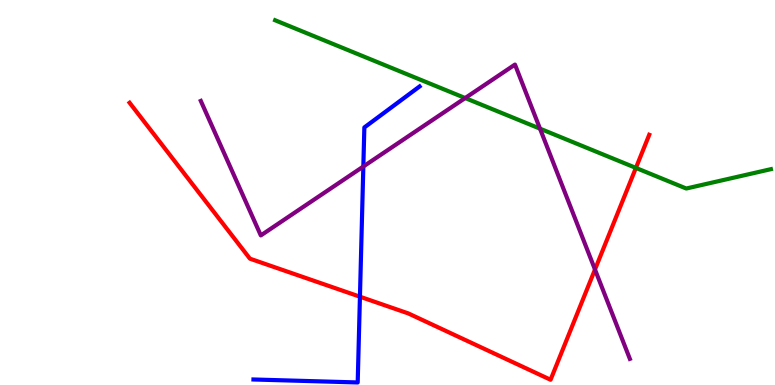[{'lines': ['blue', 'red'], 'intersections': [{'x': 4.64, 'y': 2.29}]}, {'lines': ['green', 'red'], 'intersections': [{'x': 8.21, 'y': 5.64}]}, {'lines': ['purple', 'red'], 'intersections': [{'x': 7.68, 'y': 3.0}]}, {'lines': ['blue', 'green'], 'intersections': []}, {'lines': ['blue', 'purple'], 'intersections': [{'x': 4.69, 'y': 5.68}]}, {'lines': ['green', 'purple'], 'intersections': [{'x': 6.0, 'y': 7.45}, {'x': 6.97, 'y': 6.66}]}]